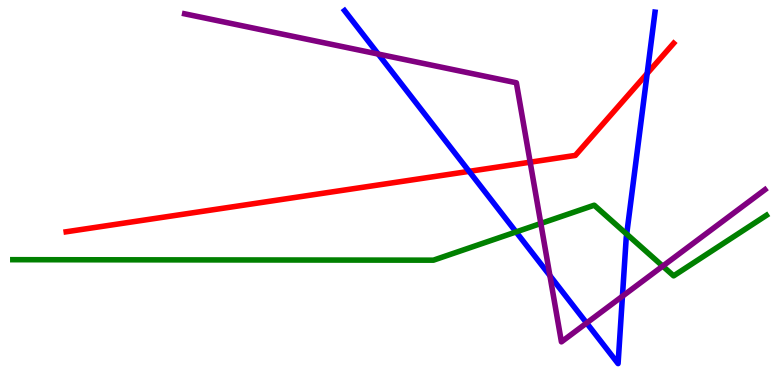[{'lines': ['blue', 'red'], 'intersections': [{'x': 6.05, 'y': 5.55}, {'x': 8.35, 'y': 8.09}]}, {'lines': ['green', 'red'], 'intersections': []}, {'lines': ['purple', 'red'], 'intersections': [{'x': 6.84, 'y': 5.79}]}, {'lines': ['blue', 'green'], 'intersections': [{'x': 6.66, 'y': 3.98}, {'x': 8.09, 'y': 3.92}]}, {'lines': ['blue', 'purple'], 'intersections': [{'x': 4.88, 'y': 8.6}, {'x': 7.1, 'y': 2.84}, {'x': 7.57, 'y': 1.61}, {'x': 8.03, 'y': 2.31}]}, {'lines': ['green', 'purple'], 'intersections': [{'x': 6.98, 'y': 4.2}, {'x': 8.55, 'y': 3.09}]}]